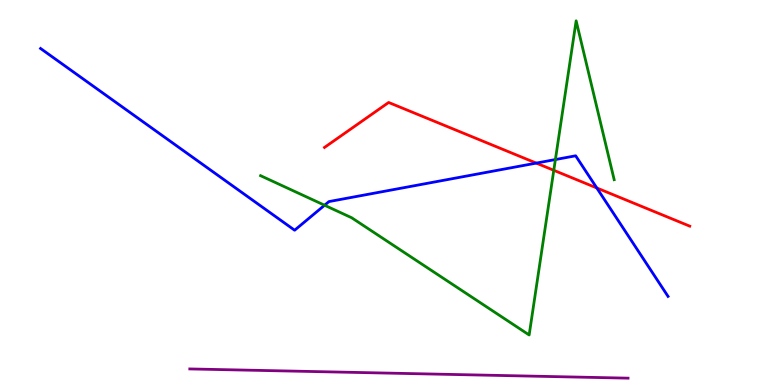[{'lines': ['blue', 'red'], 'intersections': [{'x': 6.92, 'y': 5.76}, {'x': 7.7, 'y': 5.12}]}, {'lines': ['green', 'red'], 'intersections': [{'x': 7.15, 'y': 5.58}]}, {'lines': ['purple', 'red'], 'intersections': []}, {'lines': ['blue', 'green'], 'intersections': [{'x': 4.19, 'y': 4.67}, {'x': 7.17, 'y': 5.86}]}, {'lines': ['blue', 'purple'], 'intersections': []}, {'lines': ['green', 'purple'], 'intersections': []}]